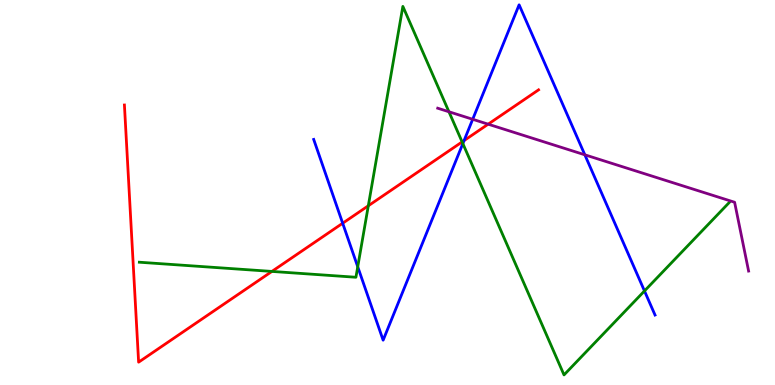[{'lines': ['blue', 'red'], 'intersections': [{'x': 4.42, 'y': 4.2}, {'x': 5.99, 'y': 6.35}]}, {'lines': ['green', 'red'], 'intersections': [{'x': 3.51, 'y': 2.95}, {'x': 4.75, 'y': 4.66}, {'x': 5.96, 'y': 6.31}]}, {'lines': ['purple', 'red'], 'intersections': [{'x': 6.3, 'y': 6.77}]}, {'lines': ['blue', 'green'], 'intersections': [{'x': 4.62, 'y': 3.07}, {'x': 5.97, 'y': 6.27}, {'x': 8.32, 'y': 2.44}]}, {'lines': ['blue', 'purple'], 'intersections': [{'x': 6.1, 'y': 6.9}, {'x': 7.55, 'y': 5.98}]}, {'lines': ['green', 'purple'], 'intersections': [{'x': 5.79, 'y': 7.1}]}]